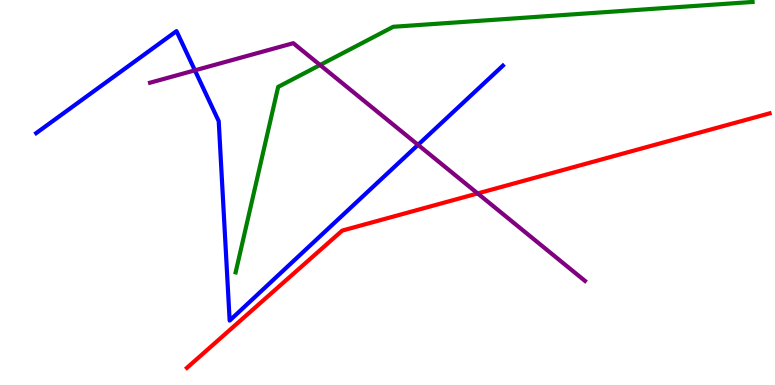[{'lines': ['blue', 'red'], 'intersections': []}, {'lines': ['green', 'red'], 'intersections': []}, {'lines': ['purple', 'red'], 'intersections': [{'x': 6.16, 'y': 4.98}]}, {'lines': ['blue', 'green'], 'intersections': []}, {'lines': ['blue', 'purple'], 'intersections': [{'x': 2.51, 'y': 8.17}, {'x': 5.39, 'y': 6.24}]}, {'lines': ['green', 'purple'], 'intersections': [{'x': 4.13, 'y': 8.31}]}]